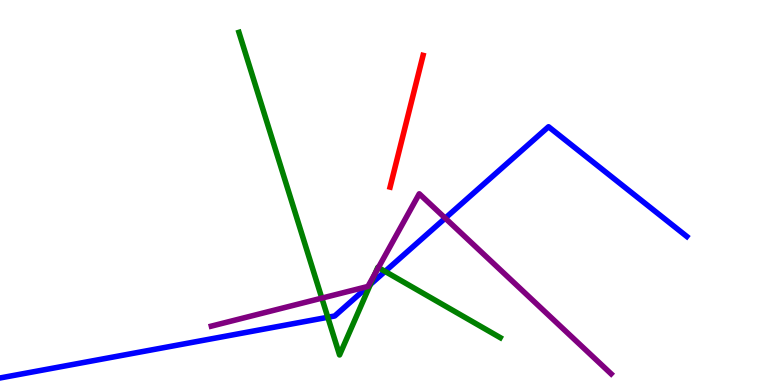[{'lines': ['blue', 'red'], 'intersections': []}, {'lines': ['green', 'red'], 'intersections': []}, {'lines': ['purple', 'red'], 'intersections': []}, {'lines': ['blue', 'green'], 'intersections': [{'x': 4.23, 'y': 1.76}, {'x': 4.78, 'y': 2.61}, {'x': 4.97, 'y': 2.95}]}, {'lines': ['blue', 'purple'], 'intersections': [{'x': 5.74, 'y': 4.33}]}, {'lines': ['green', 'purple'], 'intersections': [{'x': 4.15, 'y': 2.26}, {'x': 4.84, 'y': 2.9}, {'x': 4.88, 'y': 3.05}]}]